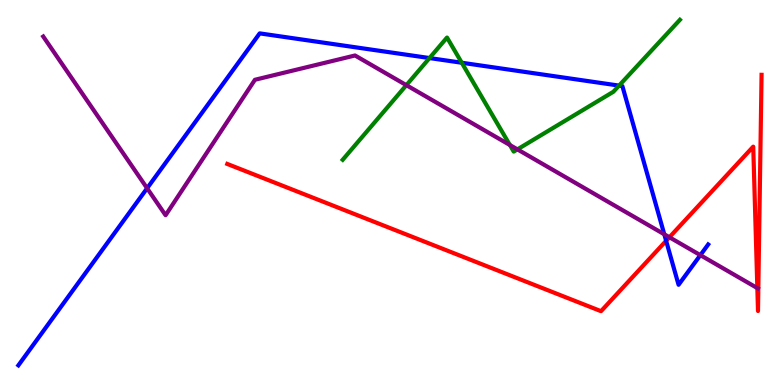[{'lines': ['blue', 'red'], 'intersections': [{'x': 8.6, 'y': 3.75}]}, {'lines': ['green', 'red'], 'intersections': []}, {'lines': ['purple', 'red'], 'intersections': [{'x': 8.64, 'y': 3.84}, {'x': 9.77, 'y': 2.52}]}, {'lines': ['blue', 'green'], 'intersections': [{'x': 5.54, 'y': 8.49}, {'x': 5.96, 'y': 8.37}, {'x': 7.99, 'y': 7.78}]}, {'lines': ['blue', 'purple'], 'intersections': [{'x': 1.9, 'y': 5.11}, {'x': 8.57, 'y': 3.91}, {'x': 9.04, 'y': 3.37}]}, {'lines': ['green', 'purple'], 'intersections': [{'x': 5.24, 'y': 7.79}, {'x': 6.58, 'y': 6.23}, {'x': 6.68, 'y': 6.12}]}]